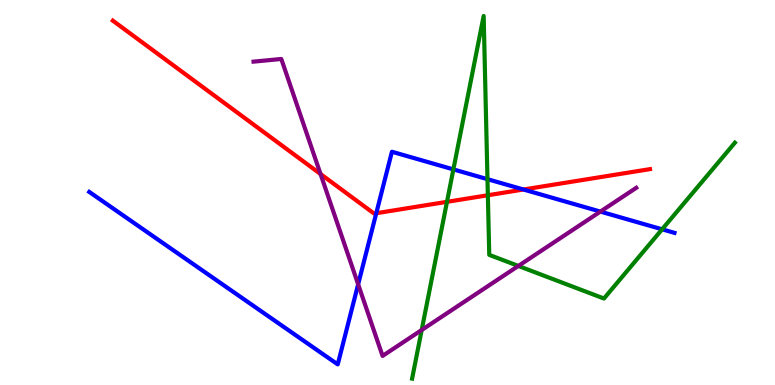[{'lines': ['blue', 'red'], 'intersections': [{'x': 4.86, 'y': 4.46}, {'x': 6.75, 'y': 5.08}]}, {'lines': ['green', 'red'], 'intersections': [{'x': 5.77, 'y': 4.76}, {'x': 6.29, 'y': 4.93}]}, {'lines': ['purple', 'red'], 'intersections': [{'x': 4.14, 'y': 5.48}]}, {'lines': ['blue', 'green'], 'intersections': [{'x': 5.85, 'y': 5.6}, {'x': 6.29, 'y': 5.35}, {'x': 8.54, 'y': 4.04}]}, {'lines': ['blue', 'purple'], 'intersections': [{'x': 4.62, 'y': 2.62}, {'x': 7.75, 'y': 4.5}]}, {'lines': ['green', 'purple'], 'intersections': [{'x': 5.44, 'y': 1.43}, {'x': 6.69, 'y': 3.09}]}]